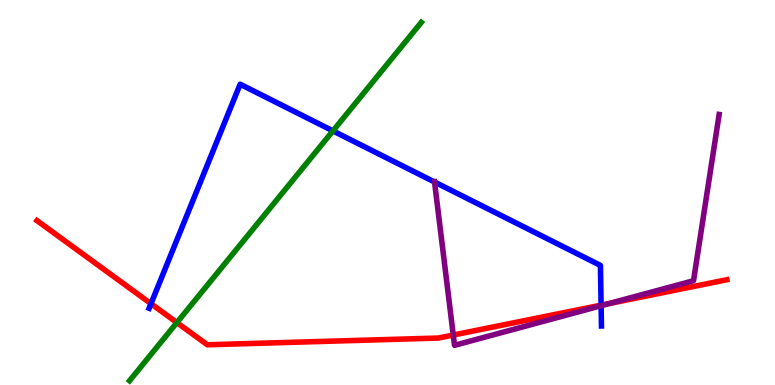[{'lines': ['blue', 'red'], 'intersections': [{'x': 1.95, 'y': 2.11}, {'x': 7.76, 'y': 2.07}]}, {'lines': ['green', 'red'], 'intersections': [{'x': 2.28, 'y': 1.62}]}, {'lines': ['purple', 'red'], 'intersections': [{'x': 5.85, 'y': 1.3}, {'x': 7.86, 'y': 2.12}]}, {'lines': ['blue', 'green'], 'intersections': [{'x': 4.3, 'y': 6.6}]}, {'lines': ['blue', 'purple'], 'intersections': [{'x': 5.61, 'y': 5.27}, {'x': 7.76, 'y': 2.06}]}, {'lines': ['green', 'purple'], 'intersections': []}]